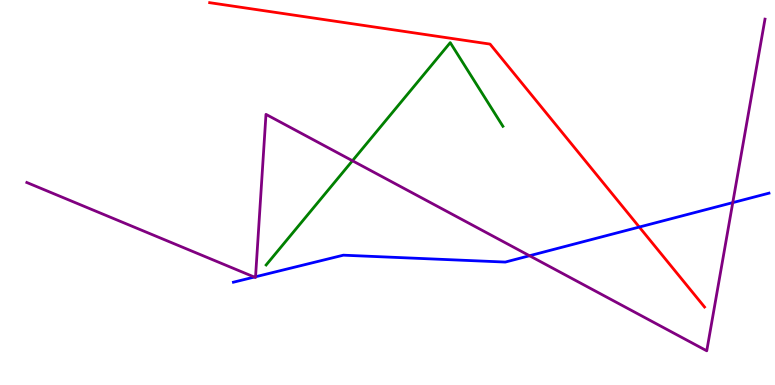[{'lines': ['blue', 'red'], 'intersections': [{'x': 8.25, 'y': 4.1}]}, {'lines': ['green', 'red'], 'intersections': []}, {'lines': ['purple', 'red'], 'intersections': []}, {'lines': ['blue', 'green'], 'intersections': []}, {'lines': ['blue', 'purple'], 'intersections': [{'x': 3.28, 'y': 2.8}, {'x': 3.3, 'y': 2.81}, {'x': 6.83, 'y': 3.36}, {'x': 9.46, 'y': 4.74}]}, {'lines': ['green', 'purple'], 'intersections': [{'x': 4.55, 'y': 5.82}]}]